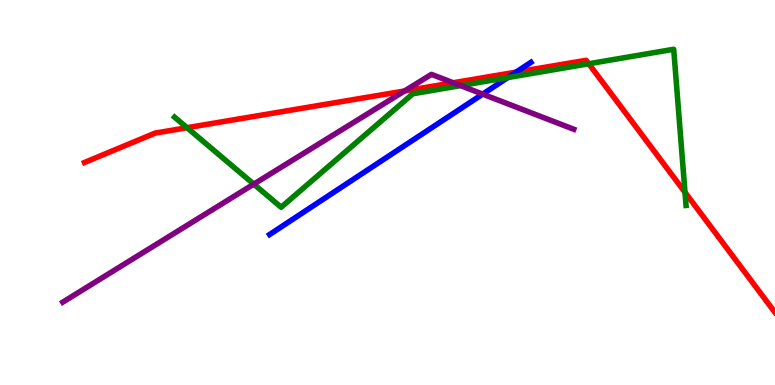[{'lines': ['blue', 'red'], 'intersections': [{'x': 6.66, 'y': 8.13}]}, {'lines': ['green', 'red'], 'intersections': [{'x': 2.41, 'y': 6.68}, {'x': 7.6, 'y': 8.34}, {'x': 8.84, 'y': 5.01}]}, {'lines': ['purple', 'red'], 'intersections': [{'x': 5.22, 'y': 7.64}, {'x': 5.85, 'y': 7.85}]}, {'lines': ['blue', 'green'], 'intersections': [{'x': 6.55, 'y': 7.99}]}, {'lines': ['blue', 'purple'], 'intersections': [{'x': 6.23, 'y': 7.56}]}, {'lines': ['green', 'purple'], 'intersections': [{'x': 3.27, 'y': 5.22}, {'x': 5.94, 'y': 7.78}]}]